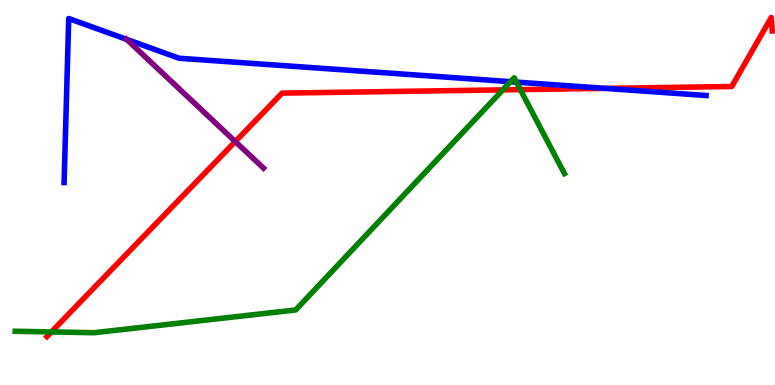[{'lines': ['blue', 'red'], 'intersections': [{'x': 7.81, 'y': 7.7}]}, {'lines': ['green', 'red'], 'intersections': [{'x': 0.663, 'y': 1.38}, {'x': 6.49, 'y': 7.67}, {'x': 6.71, 'y': 7.67}]}, {'lines': ['purple', 'red'], 'intersections': [{'x': 3.04, 'y': 6.32}]}, {'lines': ['blue', 'green'], 'intersections': [{'x': 6.59, 'y': 7.88}, {'x': 6.66, 'y': 7.87}]}, {'lines': ['blue', 'purple'], 'intersections': [{'x': 1.63, 'y': 8.98}]}, {'lines': ['green', 'purple'], 'intersections': []}]